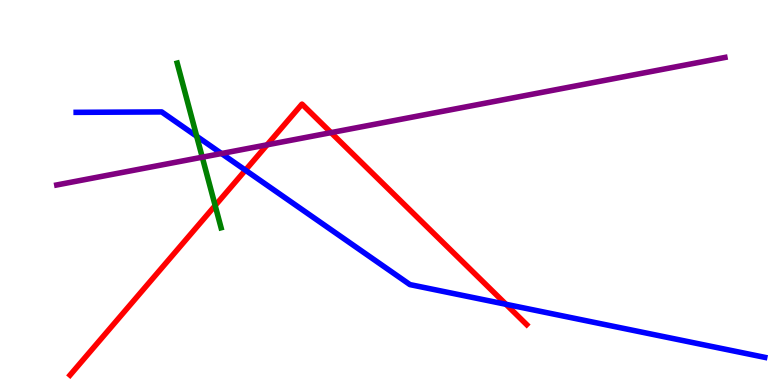[{'lines': ['blue', 'red'], 'intersections': [{'x': 3.17, 'y': 5.58}, {'x': 6.53, 'y': 2.1}]}, {'lines': ['green', 'red'], 'intersections': [{'x': 2.78, 'y': 4.66}]}, {'lines': ['purple', 'red'], 'intersections': [{'x': 3.45, 'y': 6.24}, {'x': 4.27, 'y': 6.56}]}, {'lines': ['blue', 'green'], 'intersections': [{'x': 2.54, 'y': 6.46}]}, {'lines': ['blue', 'purple'], 'intersections': [{'x': 2.86, 'y': 6.01}]}, {'lines': ['green', 'purple'], 'intersections': [{'x': 2.61, 'y': 5.92}]}]